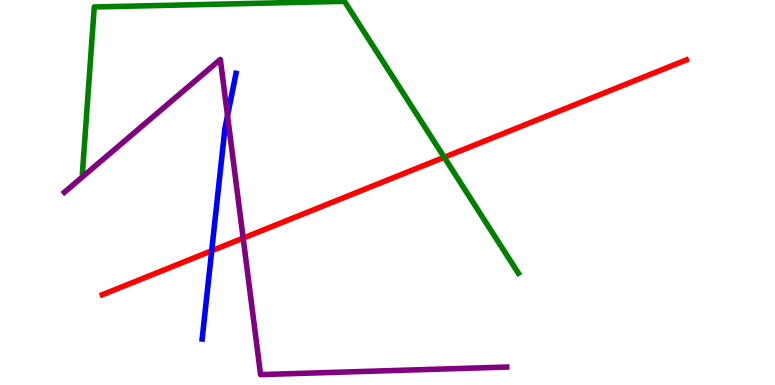[{'lines': ['blue', 'red'], 'intersections': [{'x': 2.73, 'y': 3.49}]}, {'lines': ['green', 'red'], 'intersections': [{'x': 5.73, 'y': 5.91}]}, {'lines': ['purple', 'red'], 'intersections': [{'x': 3.14, 'y': 3.81}]}, {'lines': ['blue', 'green'], 'intersections': []}, {'lines': ['blue', 'purple'], 'intersections': [{'x': 2.94, 'y': 7.0}]}, {'lines': ['green', 'purple'], 'intersections': []}]